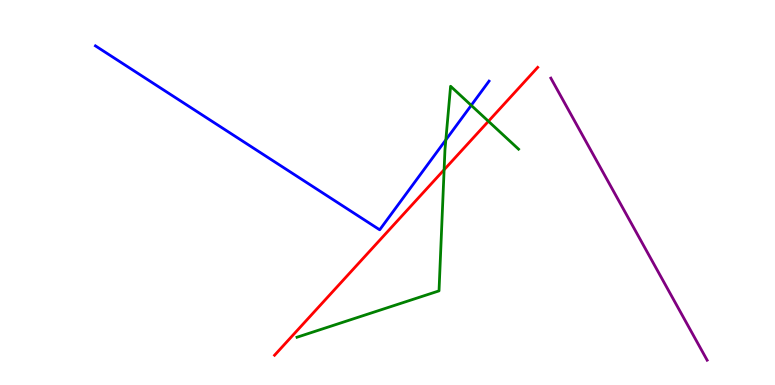[{'lines': ['blue', 'red'], 'intersections': []}, {'lines': ['green', 'red'], 'intersections': [{'x': 5.73, 'y': 5.59}, {'x': 6.3, 'y': 6.85}]}, {'lines': ['purple', 'red'], 'intersections': []}, {'lines': ['blue', 'green'], 'intersections': [{'x': 5.75, 'y': 6.37}, {'x': 6.08, 'y': 7.26}]}, {'lines': ['blue', 'purple'], 'intersections': []}, {'lines': ['green', 'purple'], 'intersections': []}]